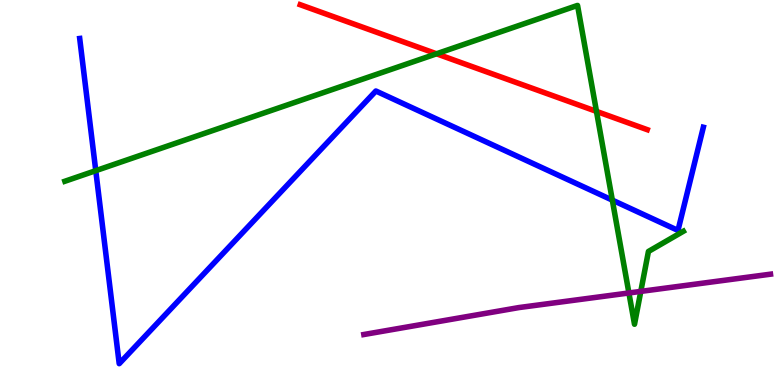[{'lines': ['blue', 'red'], 'intersections': []}, {'lines': ['green', 'red'], 'intersections': [{'x': 5.63, 'y': 8.6}, {'x': 7.7, 'y': 7.11}]}, {'lines': ['purple', 'red'], 'intersections': []}, {'lines': ['blue', 'green'], 'intersections': [{'x': 1.24, 'y': 5.57}, {'x': 7.9, 'y': 4.8}]}, {'lines': ['blue', 'purple'], 'intersections': []}, {'lines': ['green', 'purple'], 'intersections': [{'x': 8.12, 'y': 2.39}, {'x': 8.27, 'y': 2.43}]}]